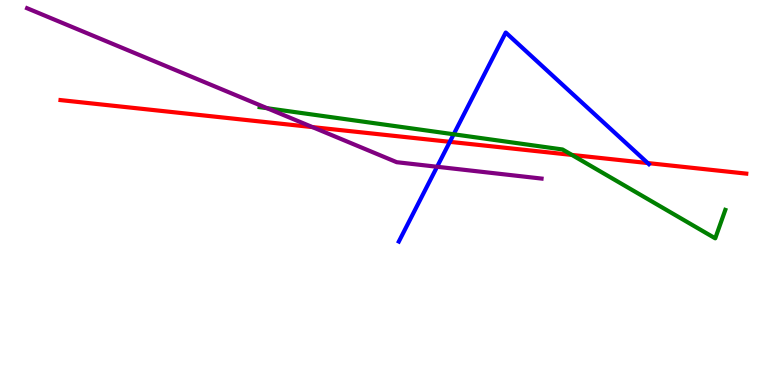[{'lines': ['blue', 'red'], 'intersections': [{'x': 5.8, 'y': 6.32}, {'x': 8.36, 'y': 5.76}]}, {'lines': ['green', 'red'], 'intersections': [{'x': 7.38, 'y': 5.98}]}, {'lines': ['purple', 'red'], 'intersections': [{'x': 4.03, 'y': 6.7}]}, {'lines': ['blue', 'green'], 'intersections': [{'x': 5.85, 'y': 6.51}]}, {'lines': ['blue', 'purple'], 'intersections': [{'x': 5.64, 'y': 5.67}]}, {'lines': ['green', 'purple'], 'intersections': [{'x': 3.45, 'y': 7.19}]}]